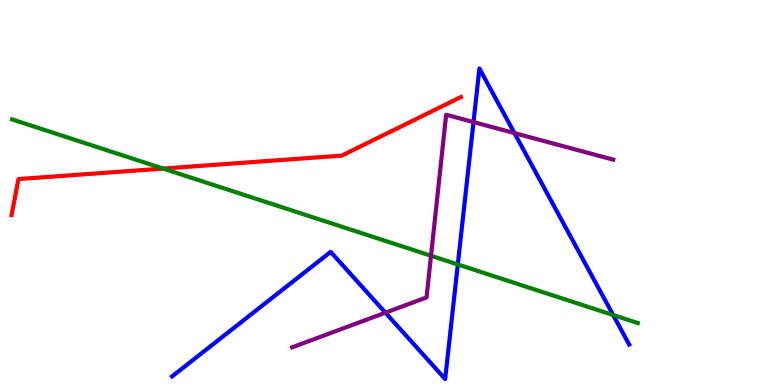[{'lines': ['blue', 'red'], 'intersections': []}, {'lines': ['green', 'red'], 'intersections': [{'x': 2.11, 'y': 5.62}]}, {'lines': ['purple', 'red'], 'intersections': []}, {'lines': ['blue', 'green'], 'intersections': [{'x': 5.91, 'y': 3.13}, {'x': 7.91, 'y': 1.82}]}, {'lines': ['blue', 'purple'], 'intersections': [{'x': 4.97, 'y': 1.88}, {'x': 6.11, 'y': 6.83}, {'x': 6.64, 'y': 6.54}]}, {'lines': ['green', 'purple'], 'intersections': [{'x': 5.56, 'y': 3.36}]}]